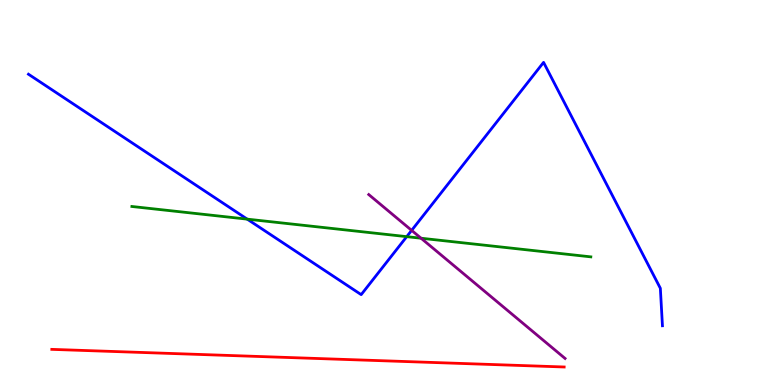[{'lines': ['blue', 'red'], 'intersections': []}, {'lines': ['green', 'red'], 'intersections': []}, {'lines': ['purple', 'red'], 'intersections': []}, {'lines': ['blue', 'green'], 'intersections': [{'x': 3.19, 'y': 4.31}, {'x': 5.25, 'y': 3.85}]}, {'lines': ['blue', 'purple'], 'intersections': [{'x': 5.31, 'y': 4.02}]}, {'lines': ['green', 'purple'], 'intersections': [{'x': 5.43, 'y': 3.81}]}]